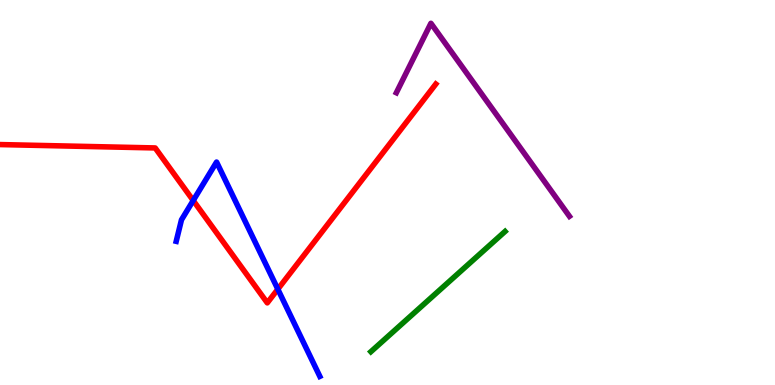[{'lines': ['blue', 'red'], 'intersections': [{'x': 2.49, 'y': 4.79}, {'x': 3.58, 'y': 2.49}]}, {'lines': ['green', 'red'], 'intersections': []}, {'lines': ['purple', 'red'], 'intersections': []}, {'lines': ['blue', 'green'], 'intersections': []}, {'lines': ['blue', 'purple'], 'intersections': []}, {'lines': ['green', 'purple'], 'intersections': []}]